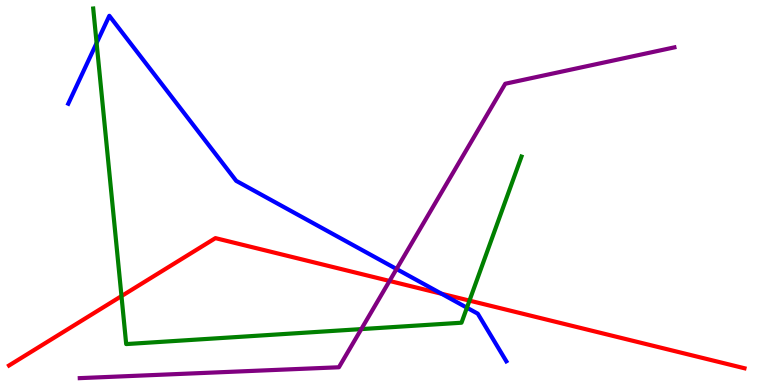[{'lines': ['blue', 'red'], 'intersections': [{'x': 5.7, 'y': 2.37}]}, {'lines': ['green', 'red'], 'intersections': [{'x': 1.57, 'y': 2.31}, {'x': 6.06, 'y': 2.19}]}, {'lines': ['purple', 'red'], 'intersections': [{'x': 5.03, 'y': 2.7}]}, {'lines': ['blue', 'green'], 'intersections': [{'x': 1.25, 'y': 8.88}, {'x': 6.02, 'y': 2.01}]}, {'lines': ['blue', 'purple'], 'intersections': [{'x': 5.12, 'y': 3.01}]}, {'lines': ['green', 'purple'], 'intersections': [{'x': 4.66, 'y': 1.45}]}]